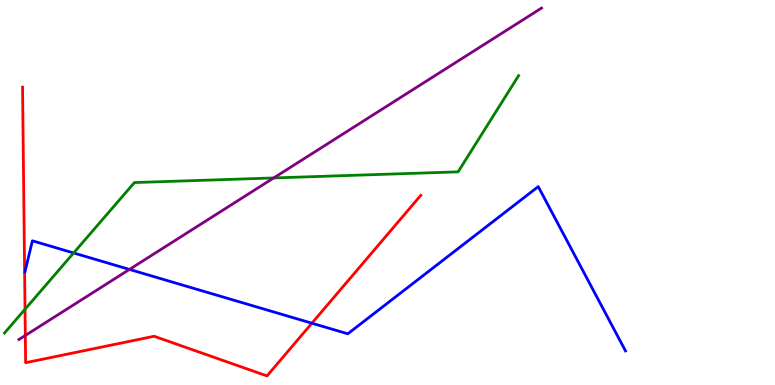[{'lines': ['blue', 'red'], 'intersections': [{'x': 4.02, 'y': 1.6}]}, {'lines': ['green', 'red'], 'intersections': [{'x': 0.323, 'y': 1.97}]}, {'lines': ['purple', 'red'], 'intersections': [{'x': 0.327, 'y': 1.29}]}, {'lines': ['blue', 'green'], 'intersections': [{'x': 0.95, 'y': 3.43}]}, {'lines': ['blue', 'purple'], 'intersections': [{'x': 1.67, 'y': 3.0}]}, {'lines': ['green', 'purple'], 'intersections': [{'x': 3.53, 'y': 5.38}]}]